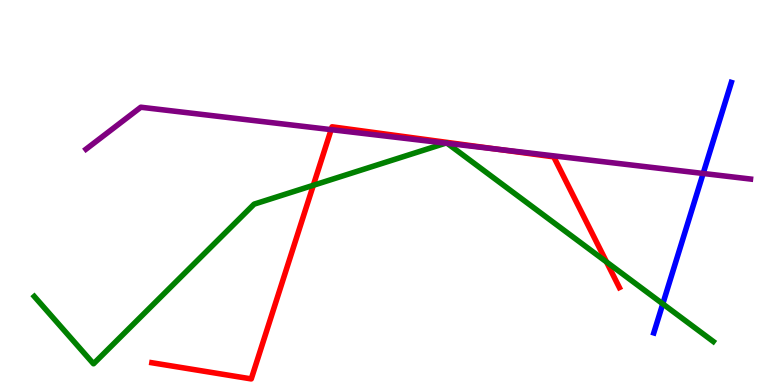[{'lines': ['blue', 'red'], 'intersections': []}, {'lines': ['green', 'red'], 'intersections': [{'x': 4.04, 'y': 5.19}, {'x': 7.83, 'y': 3.2}]}, {'lines': ['purple', 'red'], 'intersections': [{'x': 4.27, 'y': 6.63}, {'x': 6.42, 'y': 6.12}]}, {'lines': ['blue', 'green'], 'intersections': [{'x': 8.55, 'y': 2.11}]}, {'lines': ['blue', 'purple'], 'intersections': [{'x': 9.07, 'y': 5.49}]}, {'lines': ['green', 'purple'], 'intersections': [{'x': 5.75, 'y': 6.28}, {'x': 5.77, 'y': 6.28}]}]